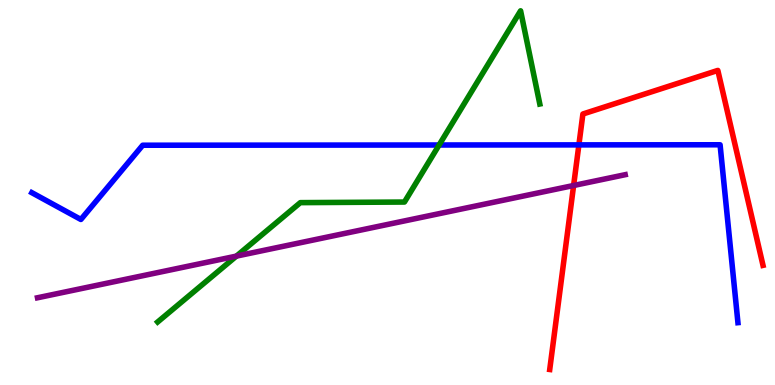[{'lines': ['blue', 'red'], 'intersections': [{'x': 7.47, 'y': 6.24}]}, {'lines': ['green', 'red'], 'intersections': []}, {'lines': ['purple', 'red'], 'intersections': [{'x': 7.4, 'y': 5.18}]}, {'lines': ['blue', 'green'], 'intersections': [{'x': 5.67, 'y': 6.23}]}, {'lines': ['blue', 'purple'], 'intersections': []}, {'lines': ['green', 'purple'], 'intersections': [{'x': 3.05, 'y': 3.35}]}]